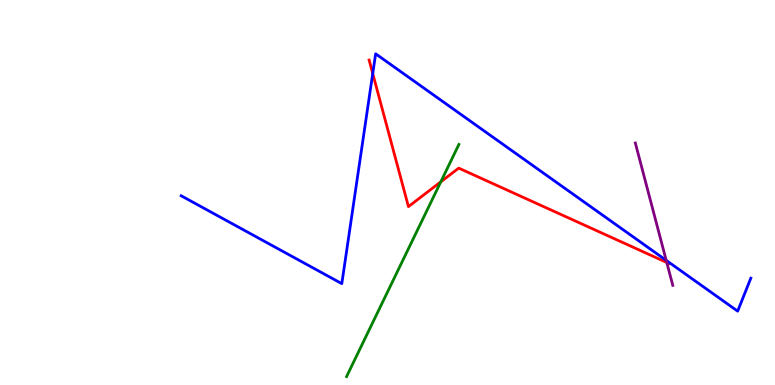[{'lines': ['blue', 'red'], 'intersections': [{'x': 4.81, 'y': 8.09}]}, {'lines': ['green', 'red'], 'intersections': [{'x': 5.69, 'y': 5.28}]}, {'lines': ['purple', 'red'], 'intersections': [{'x': 8.6, 'y': 3.18}]}, {'lines': ['blue', 'green'], 'intersections': []}, {'lines': ['blue', 'purple'], 'intersections': [{'x': 8.6, 'y': 3.24}]}, {'lines': ['green', 'purple'], 'intersections': []}]